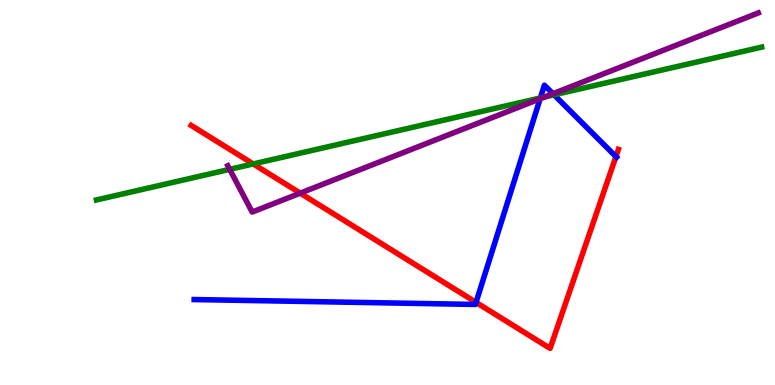[{'lines': ['blue', 'red'], 'intersections': [{'x': 6.14, 'y': 2.15}, {'x': 7.95, 'y': 5.93}]}, {'lines': ['green', 'red'], 'intersections': [{'x': 3.27, 'y': 5.74}]}, {'lines': ['purple', 'red'], 'intersections': [{'x': 3.87, 'y': 4.98}]}, {'lines': ['blue', 'green'], 'intersections': [{'x': 6.97, 'y': 7.46}, {'x': 7.15, 'y': 7.54}]}, {'lines': ['blue', 'purple'], 'intersections': [{'x': 6.97, 'y': 7.43}, {'x': 7.13, 'y': 7.57}]}, {'lines': ['green', 'purple'], 'intersections': [{'x': 2.96, 'y': 5.6}, {'x': 7.03, 'y': 7.48}]}]